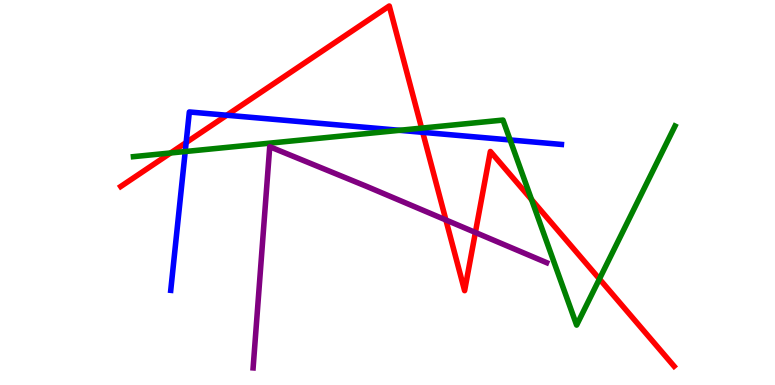[{'lines': ['blue', 'red'], 'intersections': [{'x': 2.4, 'y': 6.3}, {'x': 2.93, 'y': 7.01}, {'x': 5.45, 'y': 6.56}]}, {'lines': ['green', 'red'], 'intersections': [{'x': 2.2, 'y': 6.03}, {'x': 5.44, 'y': 6.67}, {'x': 6.86, 'y': 4.82}, {'x': 7.73, 'y': 2.75}]}, {'lines': ['purple', 'red'], 'intersections': [{'x': 5.75, 'y': 4.29}, {'x': 6.13, 'y': 3.96}]}, {'lines': ['blue', 'green'], 'intersections': [{'x': 2.39, 'y': 6.06}, {'x': 5.16, 'y': 6.62}, {'x': 6.58, 'y': 6.36}]}, {'lines': ['blue', 'purple'], 'intersections': []}, {'lines': ['green', 'purple'], 'intersections': []}]